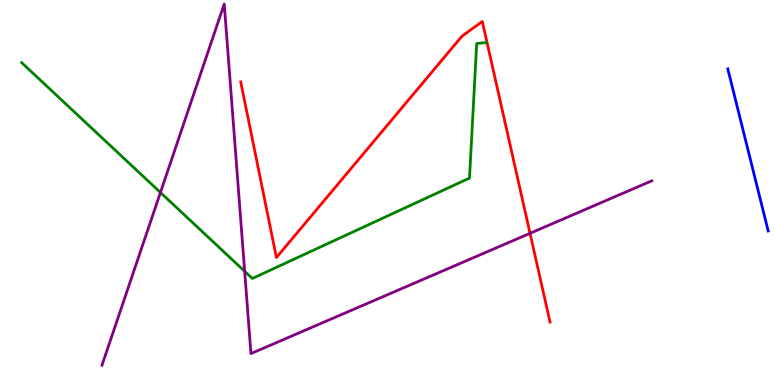[{'lines': ['blue', 'red'], 'intersections': []}, {'lines': ['green', 'red'], 'intersections': []}, {'lines': ['purple', 'red'], 'intersections': [{'x': 6.84, 'y': 3.94}]}, {'lines': ['blue', 'green'], 'intersections': []}, {'lines': ['blue', 'purple'], 'intersections': []}, {'lines': ['green', 'purple'], 'intersections': [{'x': 2.07, 'y': 5.0}, {'x': 3.16, 'y': 2.95}]}]